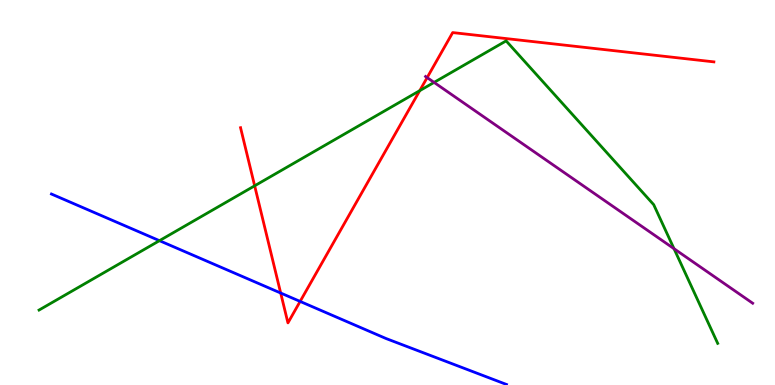[{'lines': ['blue', 'red'], 'intersections': [{'x': 3.62, 'y': 2.39}, {'x': 3.87, 'y': 2.17}]}, {'lines': ['green', 'red'], 'intersections': [{'x': 3.29, 'y': 5.17}, {'x': 5.42, 'y': 7.64}]}, {'lines': ['purple', 'red'], 'intersections': [{'x': 5.51, 'y': 7.98}]}, {'lines': ['blue', 'green'], 'intersections': [{'x': 2.06, 'y': 3.75}]}, {'lines': ['blue', 'purple'], 'intersections': []}, {'lines': ['green', 'purple'], 'intersections': [{'x': 5.6, 'y': 7.86}, {'x': 8.7, 'y': 3.54}]}]